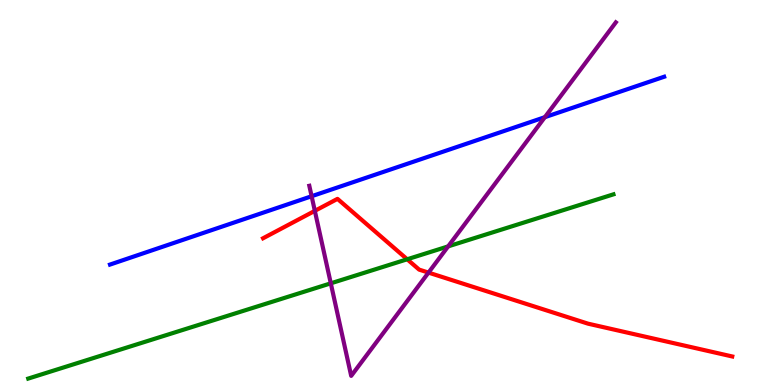[{'lines': ['blue', 'red'], 'intersections': []}, {'lines': ['green', 'red'], 'intersections': [{'x': 5.25, 'y': 3.27}]}, {'lines': ['purple', 'red'], 'intersections': [{'x': 4.06, 'y': 4.52}, {'x': 5.53, 'y': 2.92}]}, {'lines': ['blue', 'green'], 'intersections': []}, {'lines': ['blue', 'purple'], 'intersections': [{'x': 4.02, 'y': 4.9}, {'x': 7.03, 'y': 6.96}]}, {'lines': ['green', 'purple'], 'intersections': [{'x': 4.27, 'y': 2.64}, {'x': 5.78, 'y': 3.6}]}]